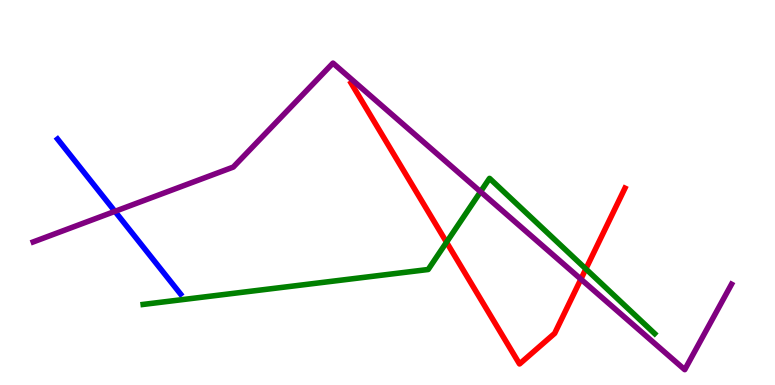[{'lines': ['blue', 'red'], 'intersections': []}, {'lines': ['green', 'red'], 'intersections': [{'x': 5.76, 'y': 3.71}, {'x': 7.56, 'y': 3.02}]}, {'lines': ['purple', 'red'], 'intersections': [{'x': 7.5, 'y': 2.75}]}, {'lines': ['blue', 'green'], 'intersections': []}, {'lines': ['blue', 'purple'], 'intersections': [{'x': 1.48, 'y': 4.51}]}, {'lines': ['green', 'purple'], 'intersections': [{'x': 6.2, 'y': 5.02}]}]